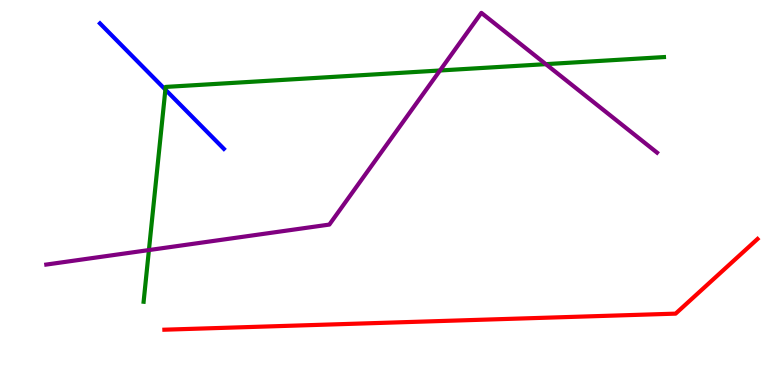[{'lines': ['blue', 'red'], 'intersections': []}, {'lines': ['green', 'red'], 'intersections': []}, {'lines': ['purple', 'red'], 'intersections': []}, {'lines': ['blue', 'green'], 'intersections': [{'x': 2.13, 'y': 7.67}]}, {'lines': ['blue', 'purple'], 'intersections': []}, {'lines': ['green', 'purple'], 'intersections': [{'x': 1.92, 'y': 3.5}, {'x': 5.68, 'y': 8.17}, {'x': 7.04, 'y': 8.33}]}]